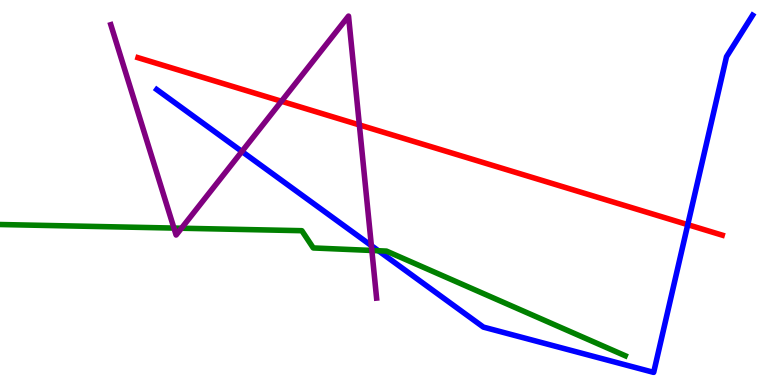[{'lines': ['blue', 'red'], 'intersections': [{'x': 8.87, 'y': 4.16}]}, {'lines': ['green', 'red'], 'intersections': []}, {'lines': ['purple', 'red'], 'intersections': [{'x': 3.63, 'y': 7.37}, {'x': 4.64, 'y': 6.76}]}, {'lines': ['blue', 'green'], 'intersections': [{'x': 4.88, 'y': 3.49}]}, {'lines': ['blue', 'purple'], 'intersections': [{'x': 3.12, 'y': 6.07}, {'x': 4.79, 'y': 3.62}]}, {'lines': ['green', 'purple'], 'intersections': [{'x': 2.24, 'y': 4.08}, {'x': 2.34, 'y': 4.07}, {'x': 4.8, 'y': 3.49}]}]